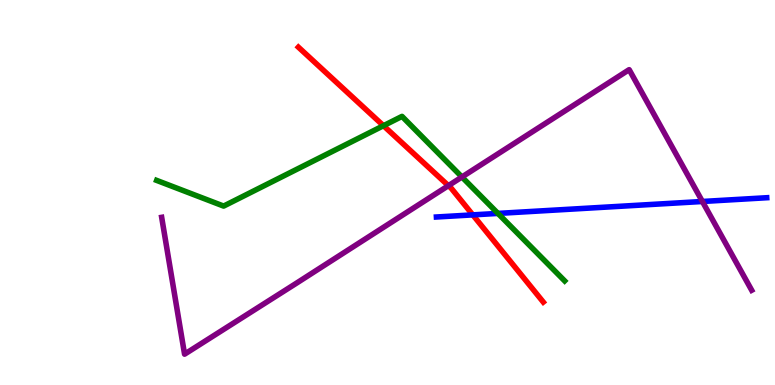[{'lines': ['blue', 'red'], 'intersections': [{'x': 6.1, 'y': 4.42}]}, {'lines': ['green', 'red'], 'intersections': [{'x': 4.95, 'y': 6.73}]}, {'lines': ['purple', 'red'], 'intersections': [{'x': 5.79, 'y': 5.18}]}, {'lines': ['blue', 'green'], 'intersections': [{'x': 6.43, 'y': 4.46}]}, {'lines': ['blue', 'purple'], 'intersections': [{'x': 9.06, 'y': 4.77}]}, {'lines': ['green', 'purple'], 'intersections': [{'x': 5.96, 'y': 5.4}]}]